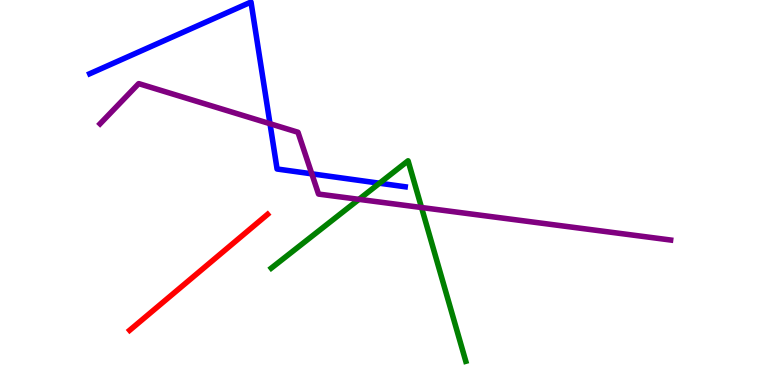[{'lines': ['blue', 'red'], 'intersections': []}, {'lines': ['green', 'red'], 'intersections': []}, {'lines': ['purple', 'red'], 'intersections': []}, {'lines': ['blue', 'green'], 'intersections': [{'x': 4.9, 'y': 5.24}]}, {'lines': ['blue', 'purple'], 'intersections': [{'x': 3.48, 'y': 6.79}, {'x': 4.02, 'y': 5.49}]}, {'lines': ['green', 'purple'], 'intersections': [{'x': 4.63, 'y': 4.82}, {'x': 5.44, 'y': 4.61}]}]